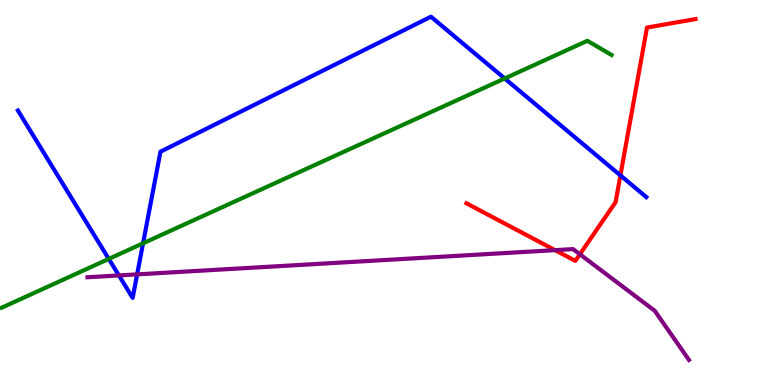[{'lines': ['blue', 'red'], 'intersections': [{'x': 8.01, 'y': 5.44}]}, {'lines': ['green', 'red'], 'intersections': []}, {'lines': ['purple', 'red'], 'intersections': [{'x': 7.16, 'y': 3.5}, {'x': 7.48, 'y': 3.4}]}, {'lines': ['blue', 'green'], 'intersections': [{'x': 1.4, 'y': 3.28}, {'x': 1.85, 'y': 3.68}, {'x': 6.51, 'y': 7.96}]}, {'lines': ['blue', 'purple'], 'intersections': [{'x': 1.53, 'y': 2.85}, {'x': 1.77, 'y': 2.87}]}, {'lines': ['green', 'purple'], 'intersections': []}]